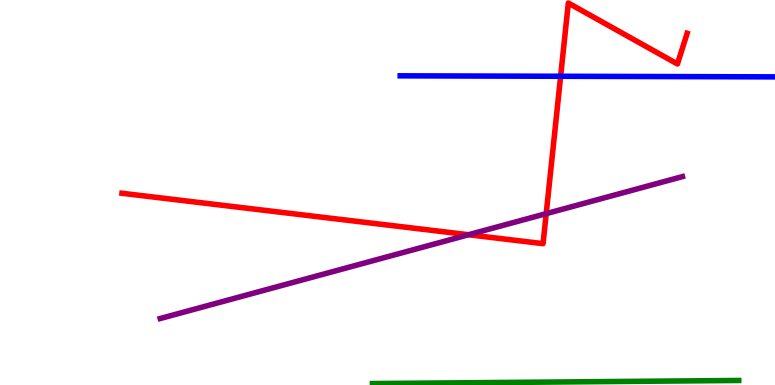[{'lines': ['blue', 'red'], 'intersections': [{'x': 7.23, 'y': 8.02}]}, {'lines': ['green', 'red'], 'intersections': []}, {'lines': ['purple', 'red'], 'intersections': [{'x': 6.05, 'y': 3.9}, {'x': 7.05, 'y': 4.45}]}, {'lines': ['blue', 'green'], 'intersections': []}, {'lines': ['blue', 'purple'], 'intersections': []}, {'lines': ['green', 'purple'], 'intersections': []}]